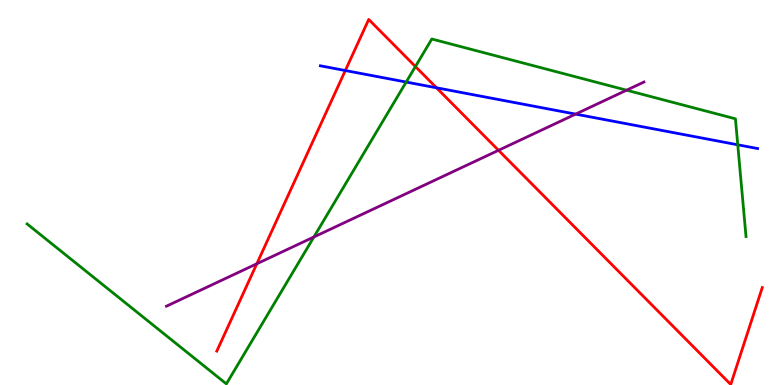[{'lines': ['blue', 'red'], 'intersections': [{'x': 4.46, 'y': 8.17}, {'x': 5.63, 'y': 7.72}]}, {'lines': ['green', 'red'], 'intersections': [{'x': 5.36, 'y': 8.27}]}, {'lines': ['purple', 'red'], 'intersections': [{'x': 3.31, 'y': 3.15}, {'x': 6.43, 'y': 6.1}]}, {'lines': ['blue', 'green'], 'intersections': [{'x': 5.24, 'y': 7.87}, {'x': 9.52, 'y': 6.24}]}, {'lines': ['blue', 'purple'], 'intersections': [{'x': 7.43, 'y': 7.04}]}, {'lines': ['green', 'purple'], 'intersections': [{'x': 4.05, 'y': 3.84}, {'x': 8.08, 'y': 7.66}]}]